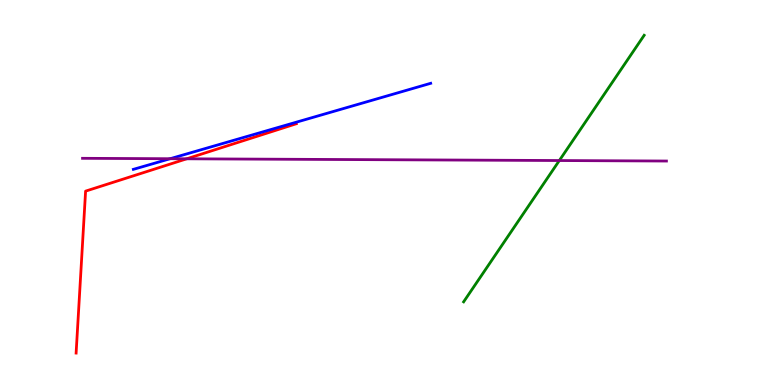[{'lines': ['blue', 'red'], 'intersections': []}, {'lines': ['green', 'red'], 'intersections': []}, {'lines': ['purple', 'red'], 'intersections': [{'x': 2.41, 'y': 5.88}]}, {'lines': ['blue', 'green'], 'intersections': []}, {'lines': ['blue', 'purple'], 'intersections': [{'x': 2.19, 'y': 5.88}]}, {'lines': ['green', 'purple'], 'intersections': [{'x': 7.22, 'y': 5.83}]}]